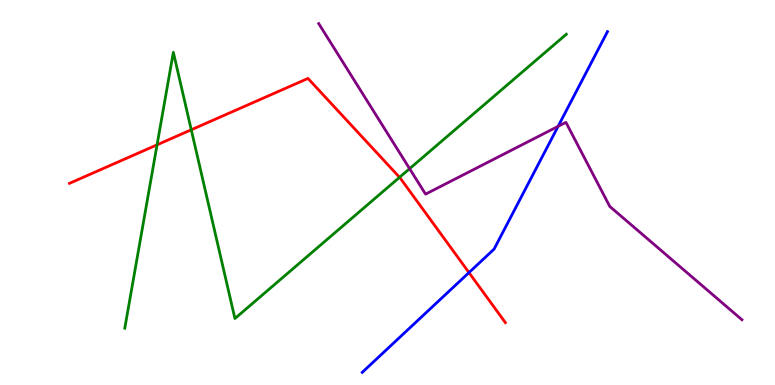[{'lines': ['blue', 'red'], 'intersections': [{'x': 6.05, 'y': 2.92}]}, {'lines': ['green', 'red'], 'intersections': [{'x': 2.03, 'y': 6.24}, {'x': 2.47, 'y': 6.63}, {'x': 5.16, 'y': 5.39}]}, {'lines': ['purple', 'red'], 'intersections': []}, {'lines': ['blue', 'green'], 'intersections': []}, {'lines': ['blue', 'purple'], 'intersections': [{'x': 7.2, 'y': 6.72}]}, {'lines': ['green', 'purple'], 'intersections': [{'x': 5.29, 'y': 5.62}]}]